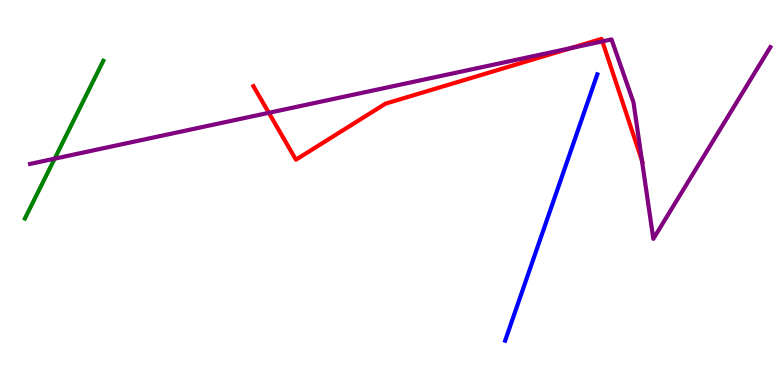[{'lines': ['blue', 'red'], 'intersections': []}, {'lines': ['green', 'red'], 'intersections': []}, {'lines': ['purple', 'red'], 'intersections': [{'x': 3.47, 'y': 7.07}, {'x': 7.36, 'y': 8.75}, {'x': 7.77, 'y': 8.93}, {'x': 8.28, 'y': 5.83}]}, {'lines': ['blue', 'green'], 'intersections': []}, {'lines': ['blue', 'purple'], 'intersections': []}, {'lines': ['green', 'purple'], 'intersections': [{'x': 0.705, 'y': 5.88}]}]